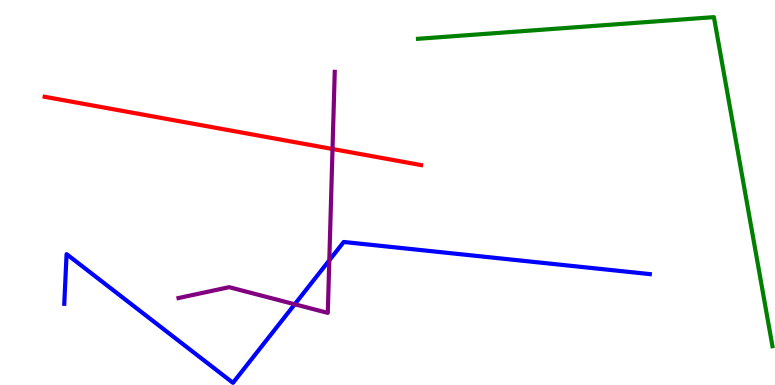[{'lines': ['blue', 'red'], 'intersections': []}, {'lines': ['green', 'red'], 'intersections': []}, {'lines': ['purple', 'red'], 'intersections': [{'x': 4.29, 'y': 6.13}]}, {'lines': ['blue', 'green'], 'intersections': []}, {'lines': ['blue', 'purple'], 'intersections': [{'x': 3.8, 'y': 2.1}, {'x': 4.25, 'y': 3.24}]}, {'lines': ['green', 'purple'], 'intersections': []}]